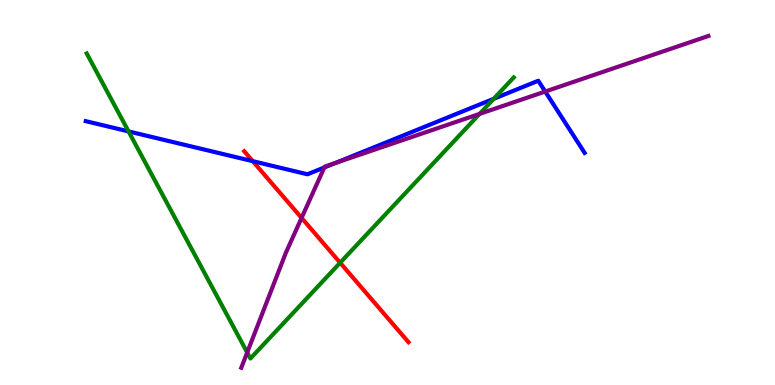[{'lines': ['blue', 'red'], 'intersections': [{'x': 3.26, 'y': 5.81}]}, {'lines': ['green', 'red'], 'intersections': [{'x': 4.39, 'y': 3.18}]}, {'lines': ['purple', 'red'], 'intersections': [{'x': 3.89, 'y': 4.34}]}, {'lines': ['blue', 'green'], 'intersections': [{'x': 1.66, 'y': 6.59}, {'x': 6.37, 'y': 7.43}]}, {'lines': ['blue', 'purple'], 'intersections': [{'x': 4.18, 'y': 5.65}, {'x': 4.32, 'y': 5.76}, {'x': 7.04, 'y': 7.62}]}, {'lines': ['green', 'purple'], 'intersections': [{'x': 3.19, 'y': 0.844}, {'x': 6.19, 'y': 7.04}]}]